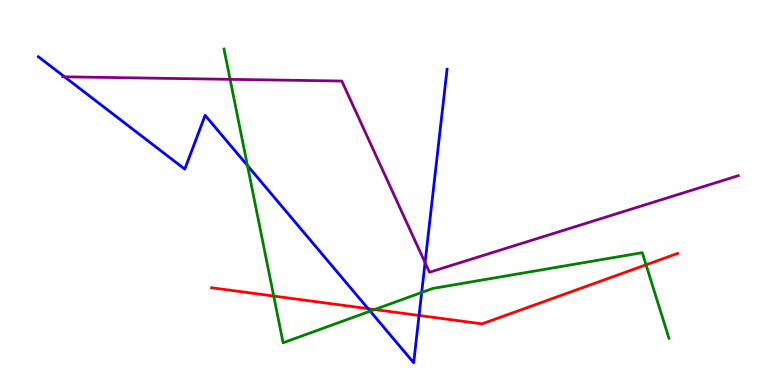[{'lines': ['blue', 'red'], 'intersections': [{'x': 4.75, 'y': 1.98}, {'x': 5.41, 'y': 1.81}]}, {'lines': ['green', 'red'], 'intersections': [{'x': 3.53, 'y': 2.31}, {'x': 4.83, 'y': 1.96}, {'x': 8.34, 'y': 3.12}]}, {'lines': ['purple', 'red'], 'intersections': []}, {'lines': ['blue', 'green'], 'intersections': [{'x': 3.19, 'y': 5.7}, {'x': 4.78, 'y': 1.92}, {'x': 5.44, 'y': 2.4}]}, {'lines': ['blue', 'purple'], 'intersections': [{'x': 0.832, 'y': 8.01}, {'x': 5.48, 'y': 3.18}]}, {'lines': ['green', 'purple'], 'intersections': [{'x': 2.97, 'y': 7.94}]}]